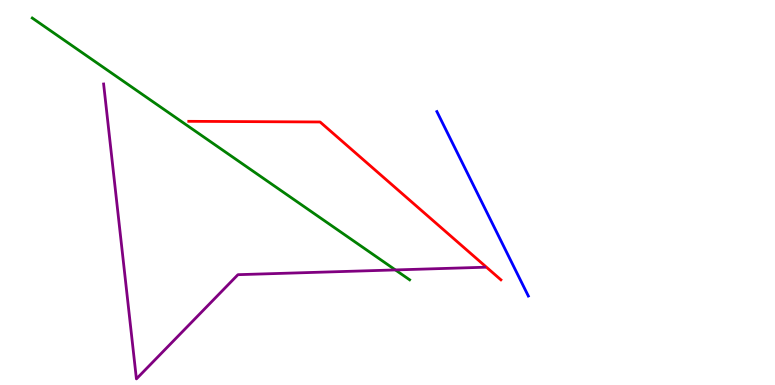[{'lines': ['blue', 'red'], 'intersections': []}, {'lines': ['green', 'red'], 'intersections': []}, {'lines': ['purple', 'red'], 'intersections': []}, {'lines': ['blue', 'green'], 'intersections': []}, {'lines': ['blue', 'purple'], 'intersections': []}, {'lines': ['green', 'purple'], 'intersections': [{'x': 5.1, 'y': 2.99}]}]